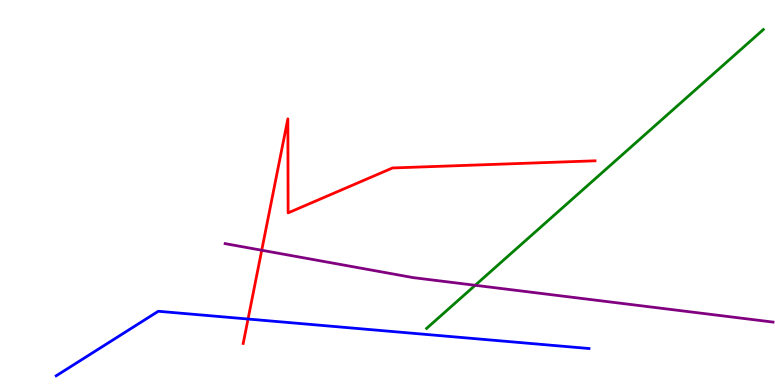[{'lines': ['blue', 'red'], 'intersections': [{'x': 3.2, 'y': 1.71}]}, {'lines': ['green', 'red'], 'intersections': []}, {'lines': ['purple', 'red'], 'intersections': [{'x': 3.38, 'y': 3.5}]}, {'lines': ['blue', 'green'], 'intersections': []}, {'lines': ['blue', 'purple'], 'intersections': []}, {'lines': ['green', 'purple'], 'intersections': [{'x': 6.13, 'y': 2.59}]}]